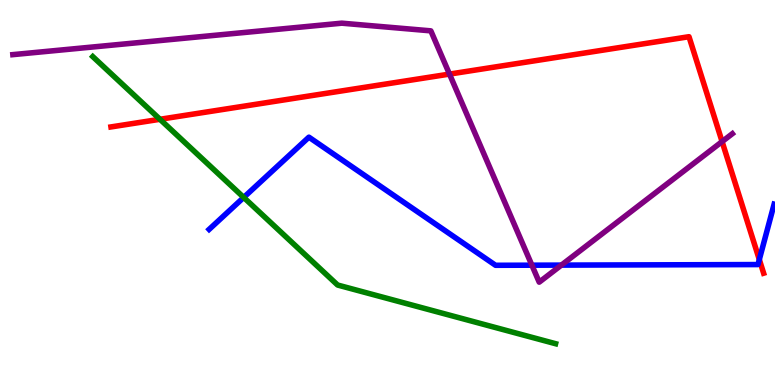[{'lines': ['blue', 'red'], 'intersections': [{'x': 9.8, 'y': 3.26}]}, {'lines': ['green', 'red'], 'intersections': [{'x': 2.06, 'y': 6.9}]}, {'lines': ['purple', 'red'], 'intersections': [{'x': 5.8, 'y': 8.08}, {'x': 9.32, 'y': 6.32}]}, {'lines': ['blue', 'green'], 'intersections': [{'x': 3.14, 'y': 4.87}]}, {'lines': ['blue', 'purple'], 'intersections': [{'x': 6.86, 'y': 3.11}, {'x': 7.24, 'y': 3.11}]}, {'lines': ['green', 'purple'], 'intersections': []}]